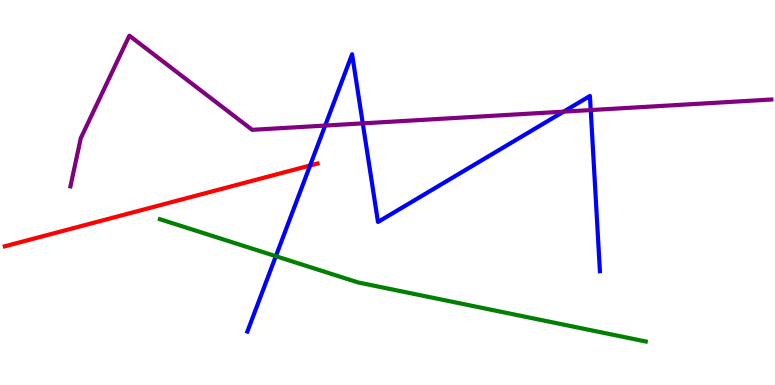[{'lines': ['blue', 'red'], 'intersections': [{'x': 4.0, 'y': 5.7}]}, {'lines': ['green', 'red'], 'intersections': []}, {'lines': ['purple', 'red'], 'intersections': []}, {'lines': ['blue', 'green'], 'intersections': [{'x': 3.56, 'y': 3.35}]}, {'lines': ['blue', 'purple'], 'intersections': [{'x': 4.2, 'y': 6.74}, {'x': 4.68, 'y': 6.8}, {'x': 7.27, 'y': 7.1}, {'x': 7.62, 'y': 7.14}]}, {'lines': ['green', 'purple'], 'intersections': []}]